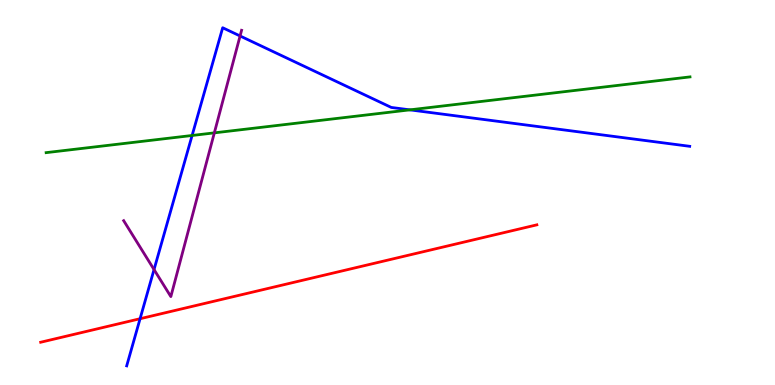[{'lines': ['blue', 'red'], 'intersections': [{'x': 1.81, 'y': 1.72}]}, {'lines': ['green', 'red'], 'intersections': []}, {'lines': ['purple', 'red'], 'intersections': []}, {'lines': ['blue', 'green'], 'intersections': [{'x': 2.48, 'y': 6.48}, {'x': 5.29, 'y': 7.15}]}, {'lines': ['blue', 'purple'], 'intersections': [{'x': 1.99, 'y': 3.0}, {'x': 3.1, 'y': 9.07}]}, {'lines': ['green', 'purple'], 'intersections': [{'x': 2.77, 'y': 6.55}]}]